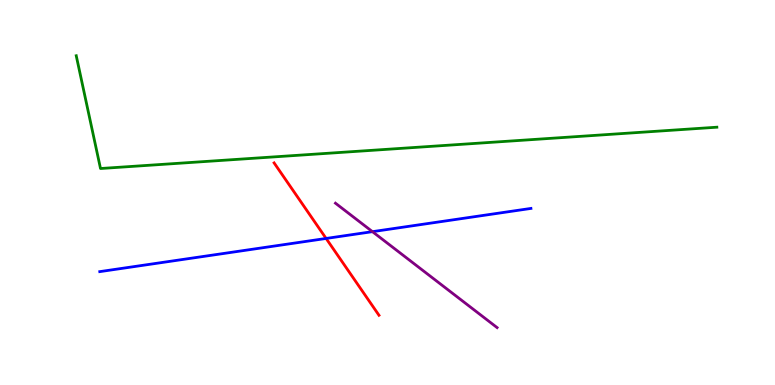[{'lines': ['blue', 'red'], 'intersections': [{'x': 4.21, 'y': 3.81}]}, {'lines': ['green', 'red'], 'intersections': []}, {'lines': ['purple', 'red'], 'intersections': []}, {'lines': ['blue', 'green'], 'intersections': []}, {'lines': ['blue', 'purple'], 'intersections': [{'x': 4.81, 'y': 3.98}]}, {'lines': ['green', 'purple'], 'intersections': []}]